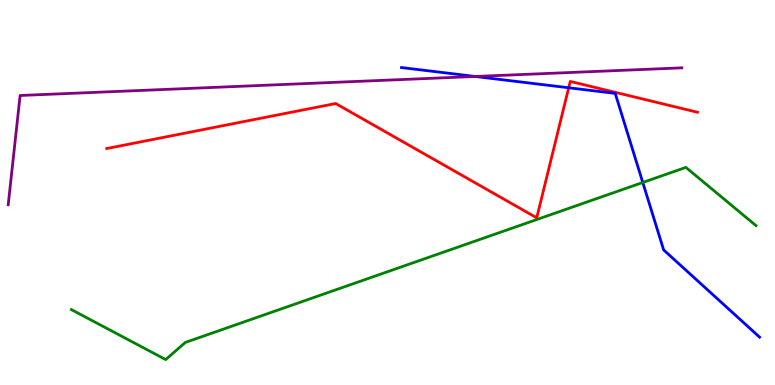[{'lines': ['blue', 'red'], 'intersections': [{'x': 7.34, 'y': 7.72}]}, {'lines': ['green', 'red'], 'intersections': []}, {'lines': ['purple', 'red'], 'intersections': []}, {'lines': ['blue', 'green'], 'intersections': [{'x': 8.29, 'y': 5.26}]}, {'lines': ['blue', 'purple'], 'intersections': [{'x': 6.13, 'y': 8.01}]}, {'lines': ['green', 'purple'], 'intersections': []}]